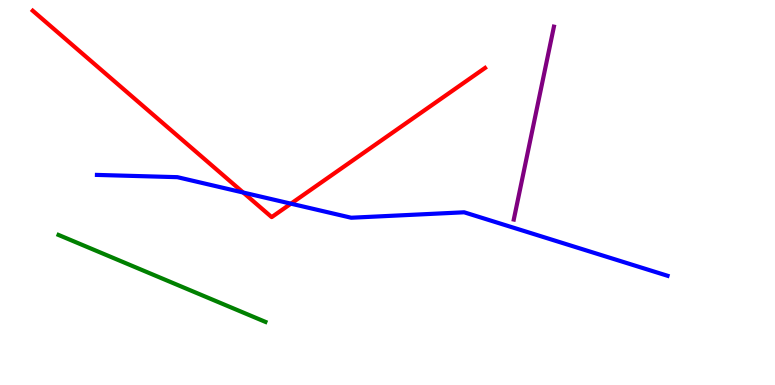[{'lines': ['blue', 'red'], 'intersections': [{'x': 3.14, 'y': 5.0}, {'x': 3.75, 'y': 4.71}]}, {'lines': ['green', 'red'], 'intersections': []}, {'lines': ['purple', 'red'], 'intersections': []}, {'lines': ['blue', 'green'], 'intersections': []}, {'lines': ['blue', 'purple'], 'intersections': []}, {'lines': ['green', 'purple'], 'intersections': []}]